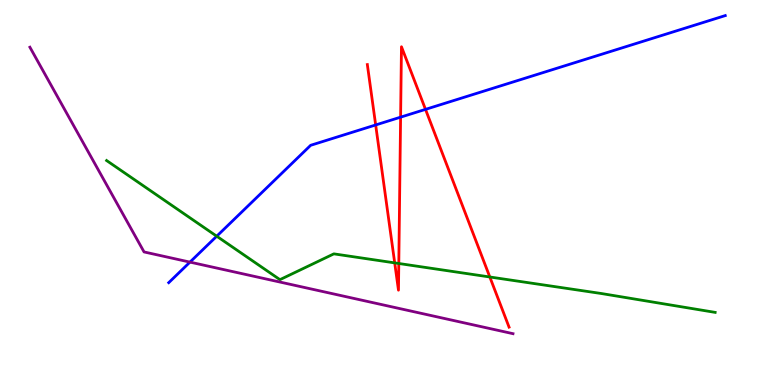[{'lines': ['blue', 'red'], 'intersections': [{'x': 4.85, 'y': 6.75}, {'x': 5.17, 'y': 6.96}, {'x': 5.49, 'y': 7.16}]}, {'lines': ['green', 'red'], 'intersections': [{'x': 5.09, 'y': 3.17}, {'x': 5.15, 'y': 3.16}, {'x': 6.32, 'y': 2.81}]}, {'lines': ['purple', 'red'], 'intersections': []}, {'lines': ['blue', 'green'], 'intersections': [{'x': 2.8, 'y': 3.86}]}, {'lines': ['blue', 'purple'], 'intersections': [{'x': 2.45, 'y': 3.19}]}, {'lines': ['green', 'purple'], 'intersections': []}]